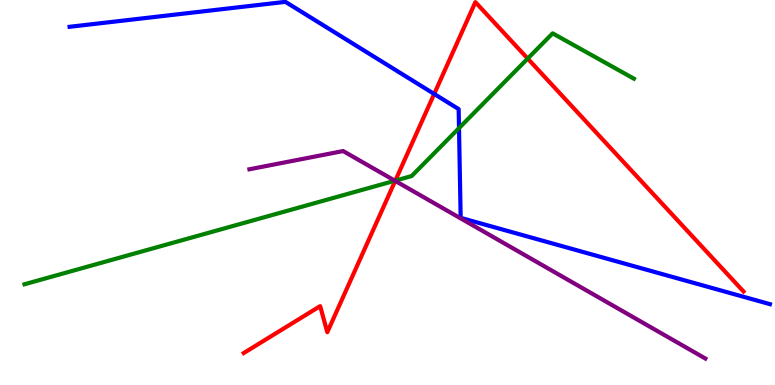[{'lines': ['blue', 'red'], 'intersections': [{'x': 5.6, 'y': 7.56}]}, {'lines': ['green', 'red'], 'intersections': [{'x': 5.1, 'y': 5.31}, {'x': 6.81, 'y': 8.48}]}, {'lines': ['purple', 'red'], 'intersections': [{'x': 5.1, 'y': 5.3}]}, {'lines': ['blue', 'green'], 'intersections': [{'x': 5.92, 'y': 6.67}]}, {'lines': ['blue', 'purple'], 'intersections': []}, {'lines': ['green', 'purple'], 'intersections': [{'x': 5.1, 'y': 5.31}]}]